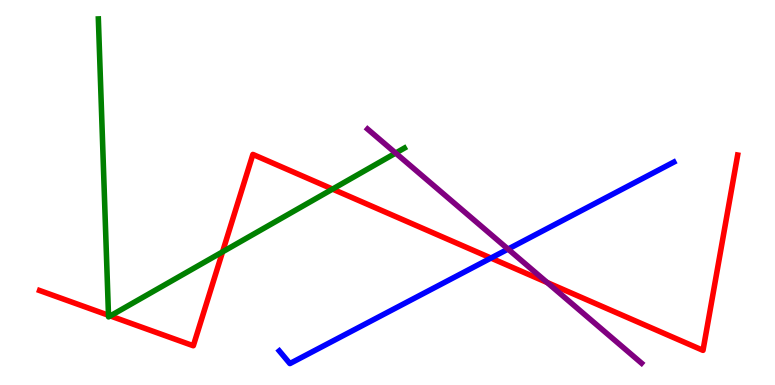[{'lines': ['blue', 'red'], 'intersections': [{'x': 6.33, 'y': 3.3}]}, {'lines': ['green', 'red'], 'intersections': [{'x': 1.4, 'y': 1.81}, {'x': 1.42, 'y': 1.79}, {'x': 2.87, 'y': 3.46}, {'x': 4.29, 'y': 5.09}]}, {'lines': ['purple', 'red'], 'intersections': [{'x': 7.06, 'y': 2.66}]}, {'lines': ['blue', 'green'], 'intersections': []}, {'lines': ['blue', 'purple'], 'intersections': [{'x': 6.56, 'y': 3.53}]}, {'lines': ['green', 'purple'], 'intersections': [{'x': 5.11, 'y': 6.02}]}]